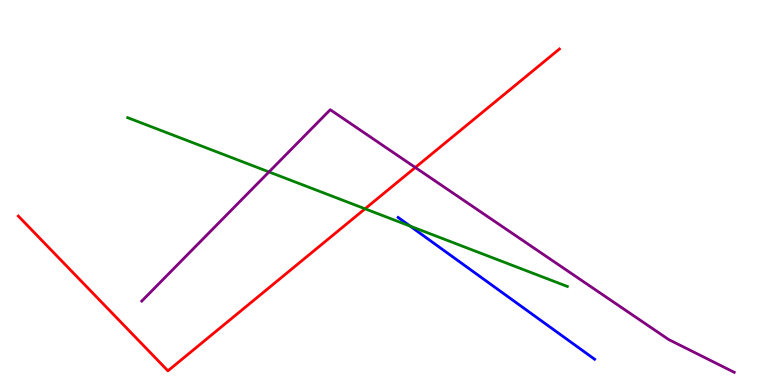[{'lines': ['blue', 'red'], 'intersections': []}, {'lines': ['green', 'red'], 'intersections': [{'x': 4.71, 'y': 4.58}]}, {'lines': ['purple', 'red'], 'intersections': [{'x': 5.36, 'y': 5.65}]}, {'lines': ['blue', 'green'], 'intersections': [{'x': 5.29, 'y': 4.13}]}, {'lines': ['blue', 'purple'], 'intersections': []}, {'lines': ['green', 'purple'], 'intersections': [{'x': 3.47, 'y': 5.53}]}]